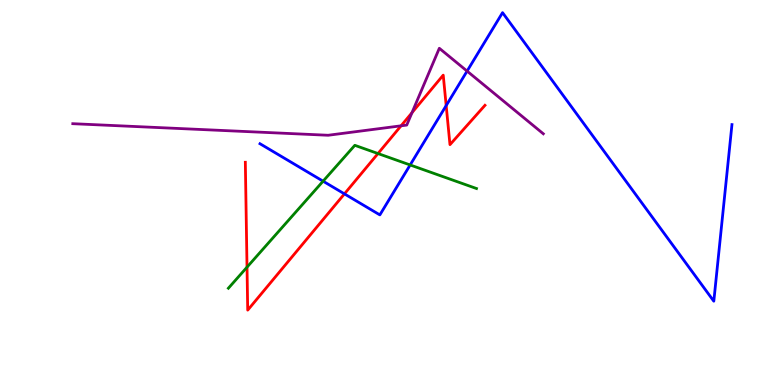[{'lines': ['blue', 'red'], 'intersections': [{'x': 4.44, 'y': 4.96}, {'x': 5.76, 'y': 7.26}]}, {'lines': ['green', 'red'], 'intersections': [{'x': 3.19, 'y': 3.06}, {'x': 4.88, 'y': 6.01}]}, {'lines': ['purple', 'red'], 'intersections': [{'x': 5.18, 'y': 6.73}, {'x': 5.32, 'y': 7.07}]}, {'lines': ['blue', 'green'], 'intersections': [{'x': 4.17, 'y': 5.29}, {'x': 5.29, 'y': 5.72}]}, {'lines': ['blue', 'purple'], 'intersections': [{'x': 6.03, 'y': 8.15}]}, {'lines': ['green', 'purple'], 'intersections': []}]